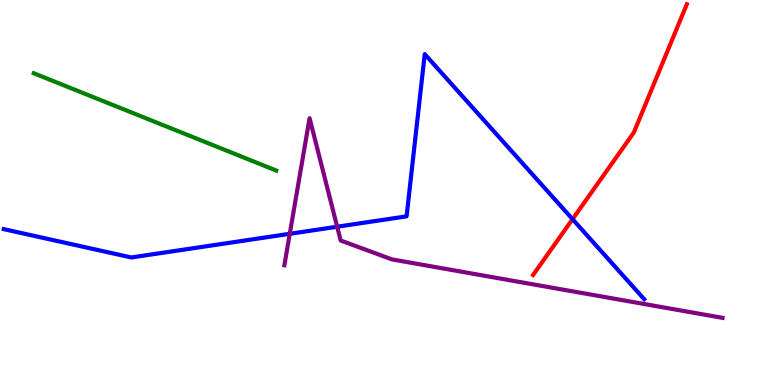[{'lines': ['blue', 'red'], 'intersections': [{'x': 7.39, 'y': 4.31}]}, {'lines': ['green', 'red'], 'intersections': []}, {'lines': ['purple', 'red'], 'intersections': []}, {'lines': ['blue', 'green'], 'intersections': []}, {'lines': ['blue', 'purple'], 'intersections': [{'x': 3.74, 'y': 3.93}, {'x': 4.35, 'y': 4.11}]}, {'lines': ['green', 'purple'], 'intersections': []}]